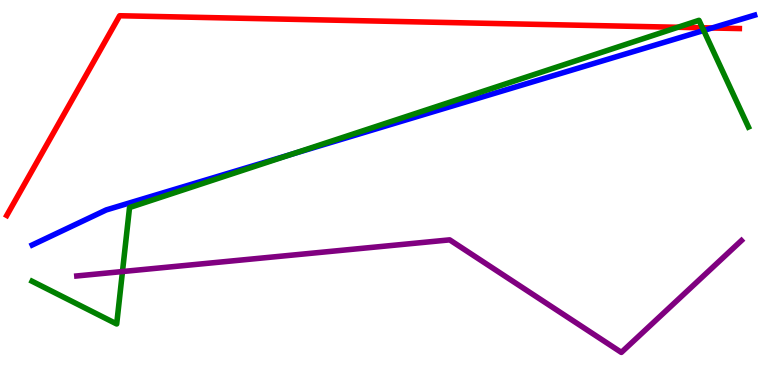[{'lines': ['blue', 'red'], 'intersections': [{'x': 9.19, 'y': 9.27}]}, {'lines': ['green', 'red'], 'intersections': [{'x': 8.75, 'y': 9.29}, {'x': 9.06, 'y': 9.28}]}, {'lines': ['purple', 'red'], 'intersections': []}, {'lines': ['blue', 'green'], 'intersections': [{'x': 3.76, 'y': 5.99}, {'x': 9.08, 'y': 9.21}]}, {'lines': ['blue', 'purple'], 'intersections': []}, {'lines': ['green', 'purple'], 'intersections': [{'x': 1.58, 'y': 2.95}]}]